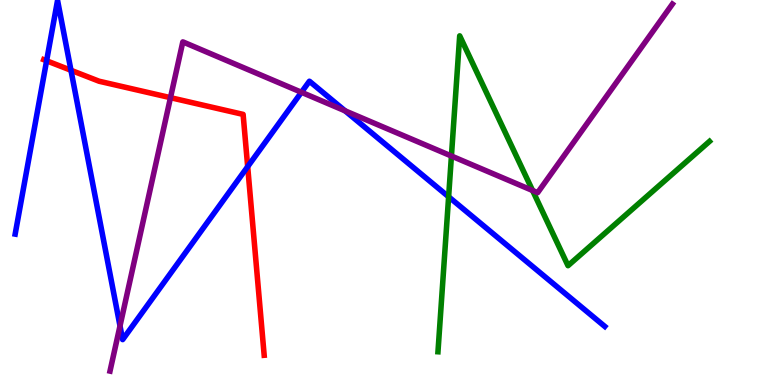[{'lines': ['blue', 'red'], 'intersections': [{'x': 0.601, 'y': 8.42}, {'x': 0.916, 'y': 8.17}, {'x': 3.2, 'y': 5.67}]}, {'lines': ['green', 'red'], 'intersections': []}, {'lines': ['purple', 'red'], 'intersections': [{'x': 2.2, 'y': 7.46}]}, {'lines': ['blue', 'green'], 'intersections': [{'x': 5.79, 'y': 4.89}]}, {'lines': ['blue', 'purple'], 'intersections': [{'x': 1.55, 'y': 1.53}, {'x': 3.89, 'y': 7.6}, {'x': 4.45, 'y': 7.12}]}, {'lines': ['green', 'purple'], 'intersections': [{'x': 5.82, 'y': 5.95}, {'x': 6.87, 'y': 5.05}]}]